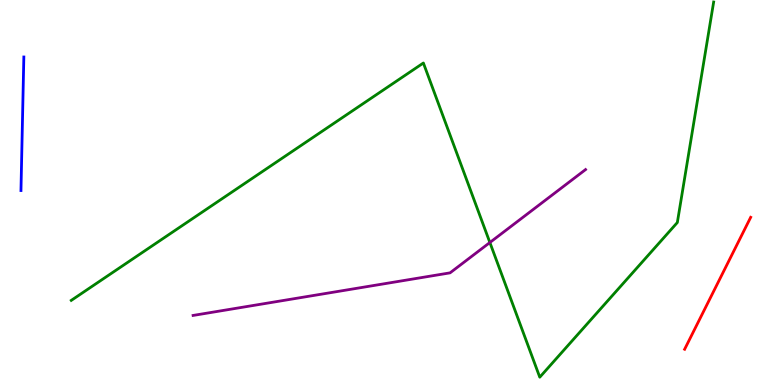[{'lines': ['blue', 'red'], 'intersections': []}, {'lines': ['green', 'red'], 'intersections': []}, {'lines': ['purple', 'red'], 'intersections': []}, {'lines': ['blue', 'green'], 'intersections': []}, {'lines': ['blue', 'purple'], 'intersections': []}, {'lines': ['green', 'purple'], 'intersections': [{'x': 6.32, 'y': 3.7}]}]